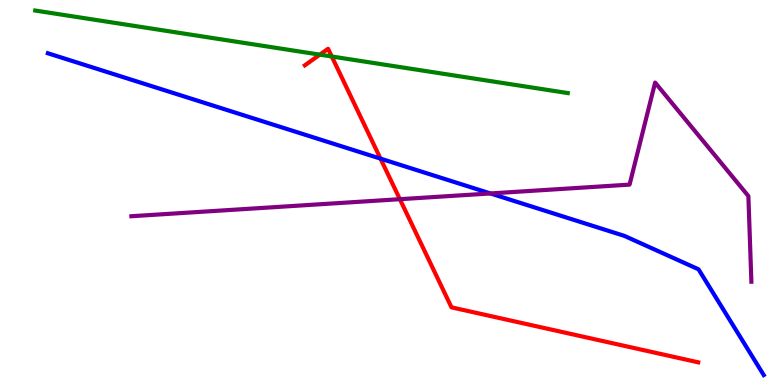[{'lines': ['blue', 'red'], 'intersections': [{'x': 4.91, 'y': 5.88}]}, {'lines': ['green', 'red'], 'intersections': [{'x': 4.13, 'y': 8.58}, {'x': 4.28, 'y': 8.53}]}, {'lines': ['purple', 'red'], 'intersections': [{'x': 5.16, 'y': 4.83}]}, {'lines': ['blue', 'green'], 'intersections': []}, {'lines': ['blue', 'purple'], 'intersections': [{'x': 6.33, 'y': 4.98}]}, {'lines': ['green', 'purple'], 'intersections': []}]